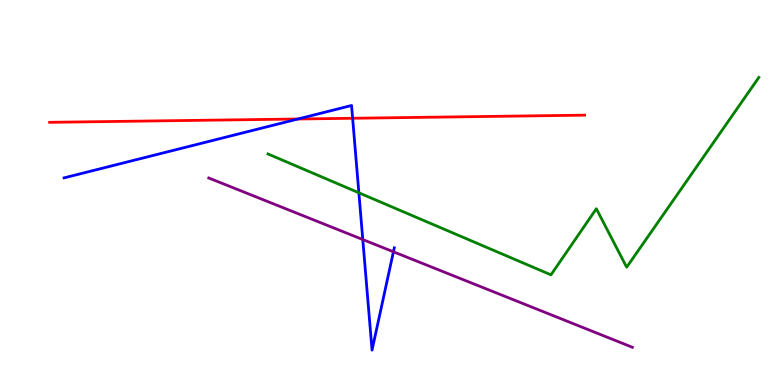[{'lines': ['blue', 'red'], 'intersections': [{'x': 3.84, 'y': 6.91}, {'x': 4.55, 'y': 6.93}]}, {'lines': ['green', 'red'], 'intersections': []}, {'lines': ['purple', 'red'], 'intersections': []}, {'lines': ['blue', 'green'], 'intersections': [{'x': 4.63, 'y': 4.99}]}, {'lines': ['blue', 'purple'], 'intersections': [{'x': 4.68, 'y': 3.78}, {'x': 5.08, 'y': 3.46}]}, {'lines': ['green', 'purple'], 'intersections': []}]